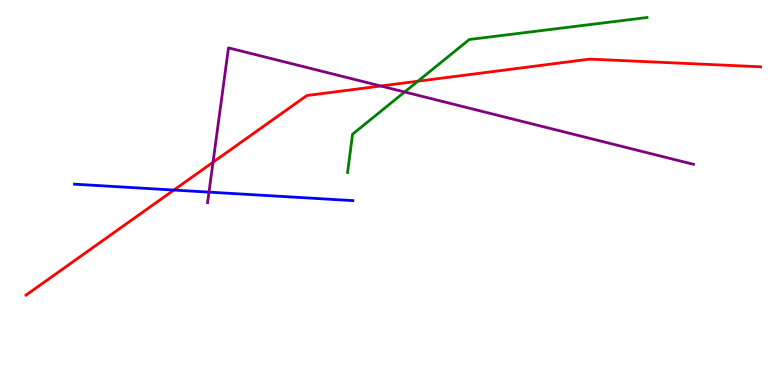[{'lines': ['blue', 'red'], 'intersections': [{'x': 2.24, 'y': 5.06}]}, {'lines': ['green', 'red'], 'intersections': [{'x': 5.39, 'y': 7.89}]}, {'lines': ['purple', 'red'], 'intersections': [{'x': 2.75, 'y': 5.79}, {'x': 4.91, 'y': 7.77}]}, {'lines': ['blue', 'green'], 'intersections': []}, {'lines': ['blue', 'purple'], 'intersections': [{'x': 2.7, 'y': 5.01}]}, {'lines': ['green', 'purple'], 'intersections': [{'x': 5.22, 'y': 7.61}]}]